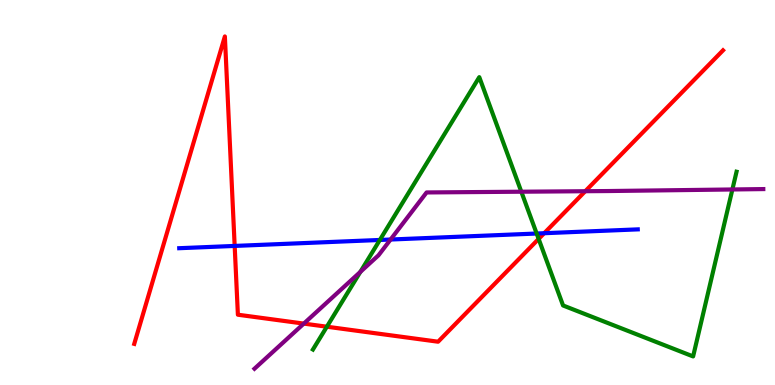[{'lines': ['blue', 'red'], 'intersections': [{'x': 3.03, 'y': 3.61}, {'x': 7.02, 'y': 3.94}]}, {'lines': ['green', 'red'], 'intersections': [{'x': 4.22, 'y': 1.51}, {'x': 6.95, 'y': 3.79}]}, {'lines': ['purple', 'red'], 'intersections': [{'x': 3.92, 'y': 1.59}, {'x': 7.55, 'y': 5.03}]}, {'lines': ['blue', 'green'], 'intersections': [{'x': 4.9, 'y': 3.77}, {'x': 6.92, 'y': 3.93}]}, {'lines': ['blue', 'purple'], 'intersections': [{'x': 5.04, 'y': 3.78}]}, {'lines': ['green', 'purple'], 'intersections': [{'x': 4.65, 'y': 2.94}, {'x': 6.73, 'y': 5.02}, {'x': 9.45, 'y': 5.08}]}]